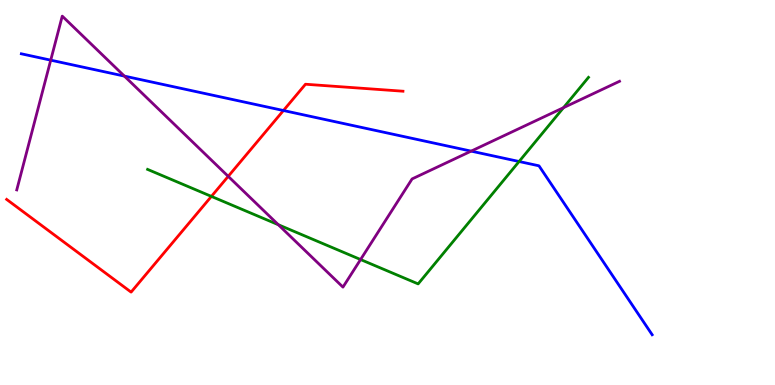[{'lines': ['blue', 'red'], 'intersections': [{'x': 3.66, 'y': 7.13}]}, {'lines': ['green', 'red'], 'intersections': [{'x': 2.73, 'y': 4.9}]}, {'lines': ['purple', 'red'], 'intersections': [{'x': 2.94, 'y': 5.42}]}, {'lines': ['blue', 'green'], 'intersections': [{'x': 6.7, 'y': 5.81}]}, {'lines': ['blue', 'purple'], 'intersections': [{'x': 0.655, 'y': 8.44}, {'x': 1.6, 'y': 8.02}, {'x': 6.08, 'y': 6.07}]}, {'lines': ['green', 'purple'], 'intersections': [{'x': 3.59, 'y': 4.16}, {'x': 4.65, 'y': 3.26}, {'x': 7.27, 'y': 7.2}]}]